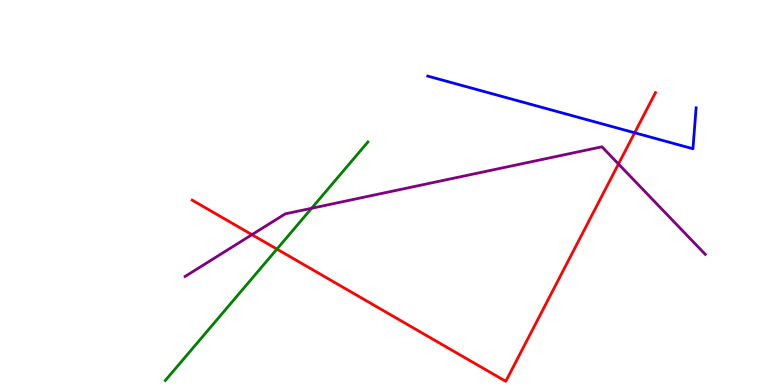[{'lines': ['blue', 'red'], 'intersections': [{'x': 8.19, 'y': 6.55}]}, {'lines': ['green', 'red'], 'intersections': [{'x': 3.57, 'y': 3.53}]}, {'lines': ['purple', 'red'], 'intersections': [{'x': 3.25, 'y': 3.9}, {'x': 7.98, 'y': 5.74}]}, {'lines': ['blue', 'green'], 'intersections': []}, {'lines': ['blue', 'purple'], 'intersections': []}, {'lines': ['green', 'purple'], 'intersections': [{'x': 4.02, 'y': 4.59}]}]